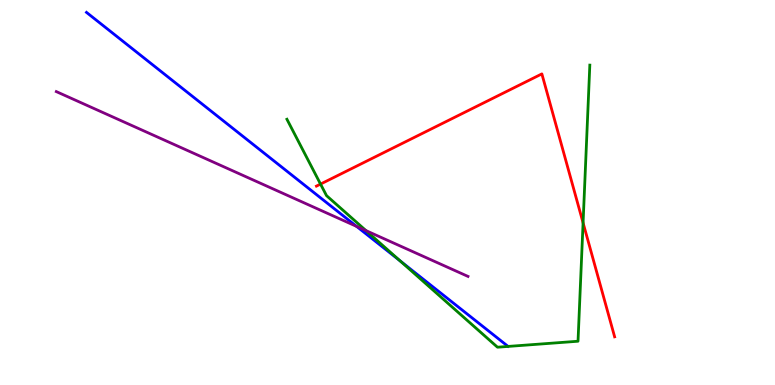[{'lines': ['blue', 'red'], 'intersections': []}, {'lines': ['green', 'red'], 'intersections': [{'x': 4.14, 'y': 5.22}, {'x': 7.52, 'y': 4.21}]}, {'lines': ['purple', 'red'], 'intersections': []}, {'lines': ['blue', 'green'], 'intersections': [{'x': 5.16, 'y': 3.22}]}, {'lines': ['blue', 'purple'], 'intersections': [{'x': 4.6, 'y': 4.12}]}, {'lines': ['green', 'purple'], 'intersections': [{'x': 4.72, 'y': 4.01}]}]